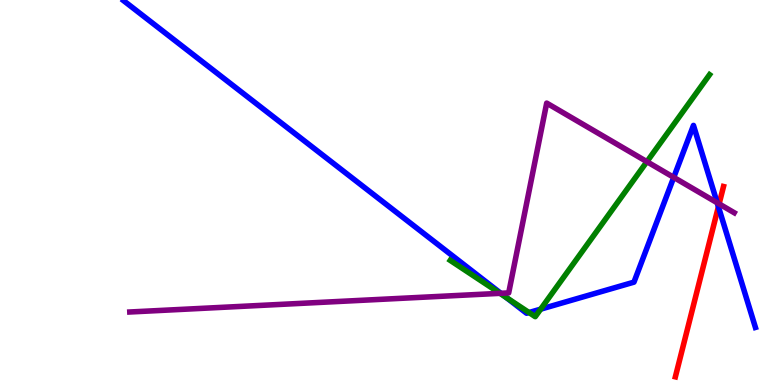[{'lines': ['blue', 'red'], 'intersections': [{'x': 9.27, 'y': 4.63}]}, {'lines': ['green', 'red'], 'intersections': []}, {'lines': ['purple', 'red'], 'intersections': [{'x': 9.28, 'y': 4.7}]}, {'lines': ['blue', 'green'], 'intersections': [{'x': 6.53, 'y': 2.27}, {'x': 6.83, 'y': 1.88}, {'x': 6.98, 'y': 1.97}]}, {'lines': ['blue', 'purple'], 'intersections': [{'x': 6.46, 'y': 2.38}, {'x': 8.69, 'y': 5.39}, {'x': 9.25, 'y': 4.73}]}, {'lines': ['green', 'purple'], 'intersections': [{'x': 6.45, 'y': 2.38}, {'x': 8.35, 'y': 5.8}]}]